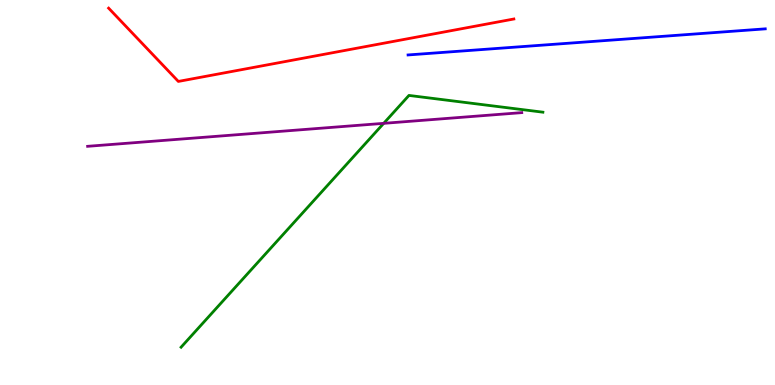[{'lines': ['blue', 'red'], 'intersections': []}, {'lines': ['green', 'red'], 'intersections': []}, {'lines': ['purple', 'red'], 'intersections': []}, {'lines': ['blue', 'green'], 'intersections': []}, {'lines': ['blue', 'purple'], 'intersections': []}, {'lines': ['green', 'purple'], 'intersections': [{'x': 4.95, 'y': 6.8}]}]